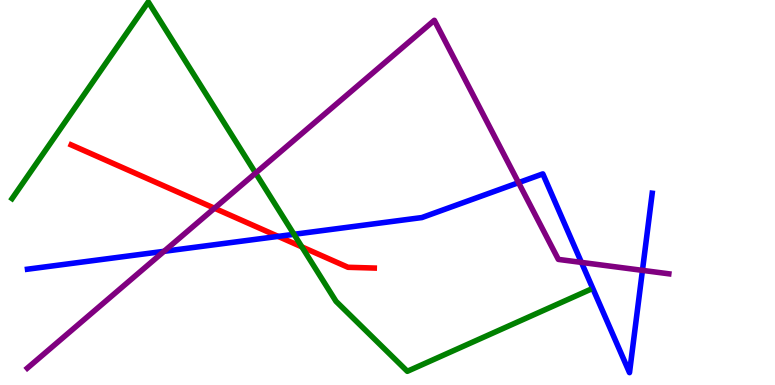[{'lines': ['blue', 'red'], 'intersections': [{'x': 3.59, 'y': 3.86}]}, {'lines': ['green', 'red'], 'intersections': [{'x': 3.9, 'y': 3.59}]}, {'lines': ['purple', 'red'], 'intersections': [{'x': 2.77, 'y': 4.59}]}, {'lines': ['blue', 'green'], 'intersections': [{'x': 3.79, 'y': 3.91}]}, {'lines': ['blue', 'purple'], 'intersections': [{'x': 2.12, 'y': 3.47}, {'x': 6.69, 'y': 5.26}, {'x': 7.5, 'y': 3.18}, {'x': 8.29, 'y': 2.98}]}, {'lines': ['green', 'purple'], 'intersections': [{'x': 3.3, 'y': 5.5}]}]